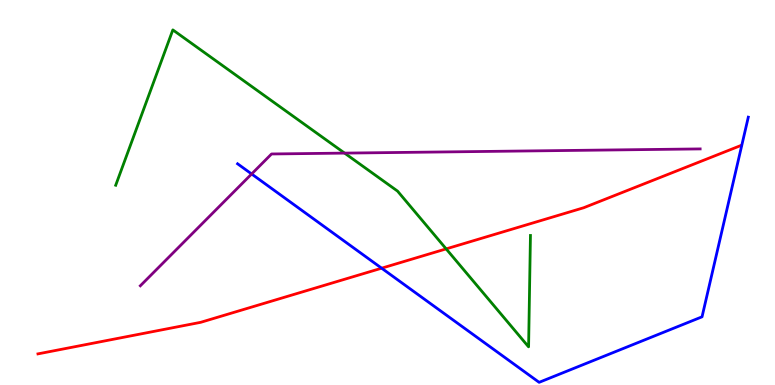[{'lines': ['blue', 'red'], 'intersections': [{'x': 4.92, 'y': 3.03}]}, {'lines': ['green', 'red'], 'intersections': [{'x': 5.76, 'y': 3.54}]}, {'lines': ['purple', 'red'], 'intersections': []}, {'lines': ['blue', 'green'], 'intersections': []}, {'lines': ['blue', 'purple'], 'intersections': [{'x': 3.25, 'y': 5.48}]}, {'lines': ['green', 'purple'], 'intersections': [{'x': 4.45, 'y': 6.02}]}]